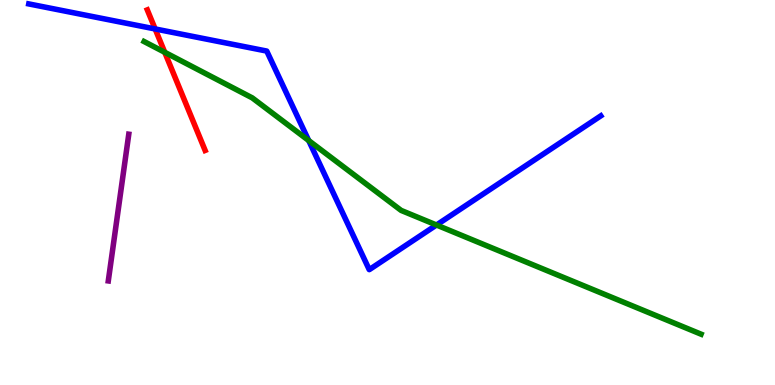[{'lines': ['blue', 'red'], 'intersections': [{'x': 2.0, 'y': 9.25}]}, {'lines': ['green', 'red'], 'intersections': [{'x': 2.13, 'y': 8.64}]}, {'lines': ['purple', 'red'], 'intersections': []}, {'lines': ['blue', 'green'], 'intersections': [{'x': 3.98, 'y': 6.35}, {'x': 5.63, 'y': 4.16}]}, {'lines': ['blue', 'purple'], 'intersections': []}, {'lines': ['green', 'purple'], 'intersections': []}]